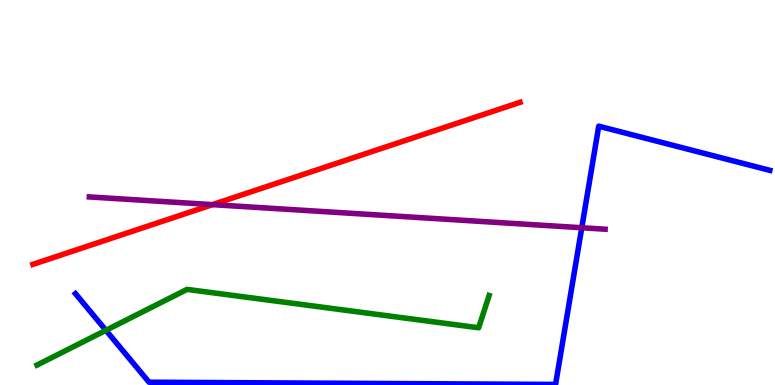[{'lines': ['blue', 'red'], 'intersections': []}, {'lines': ['green', 'red'], 'intersections': []}, {'lines': ['purple', 'red'], 'intersections': [{'x': 2.74, 'y': 4.68}]}, {'lines': ['blue', 'green'], 'intersections': [{'x': 1.37, 'y': 1.42}]}, {'lines': ['blue', 'purple'], 'intersections': [{'x': 7.51, 'y': 4.08}]}, {'lines': ['green', 'purple'], 'intersections': []}]